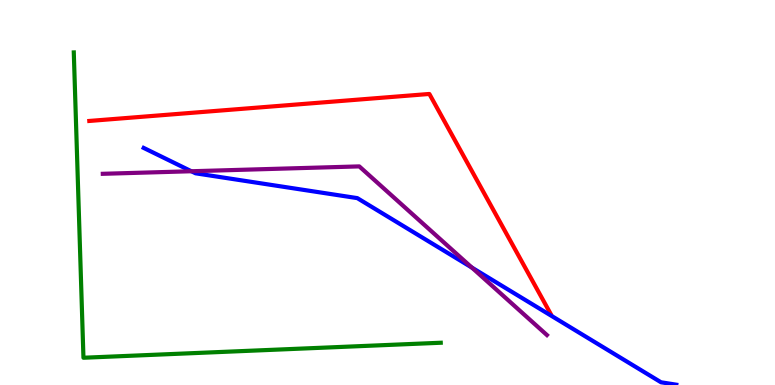[{'lines': ['blue', 'red'], 'intersections': []}, {'lines': ['green', 'red'], 'intersections': []}, {'lines': ['purple', 'red'], 'intersections': []}, {'lines': ['blue', 'green'], 'intersections': []}, {'lines': ['blue', 'purple'], 'intersections': [{'x': 2.47, 'y': 5.55}, {'x': 6.09, 'y': 3.05}]}, {'lines': ['green', 'purple'], 'intersections': []}]